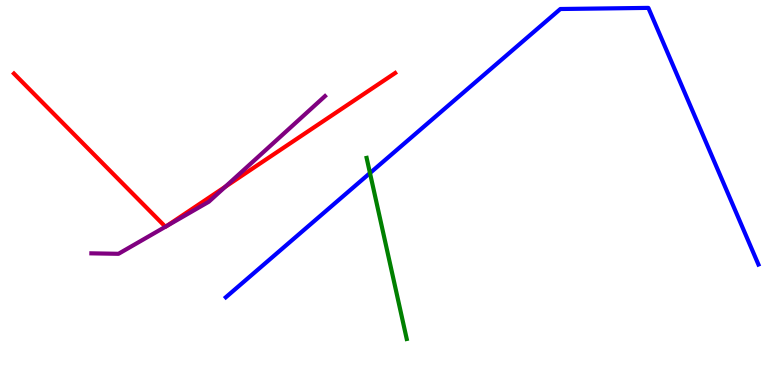[{'lines': ['blue', 'red'], 'intersections': []}, {'lines': ['green', 'red'], 'intersections': []}, {'lines': ['purple', 'red'], 'intersections': [{'x': 2.13, 'y': 4.11}, {'x': 2.15, 'y': 4.12}, {'x': 2.91, 'y': 5.15}]}, {'lines': ['blue', 'green'], 'intersections': [{'x': 4.77, 'y': 5.51}]}, {'lines': ['blue', 'purple'], 'intersections': []}, {'lines': ['green', 'purple'], 'intersections': []}]